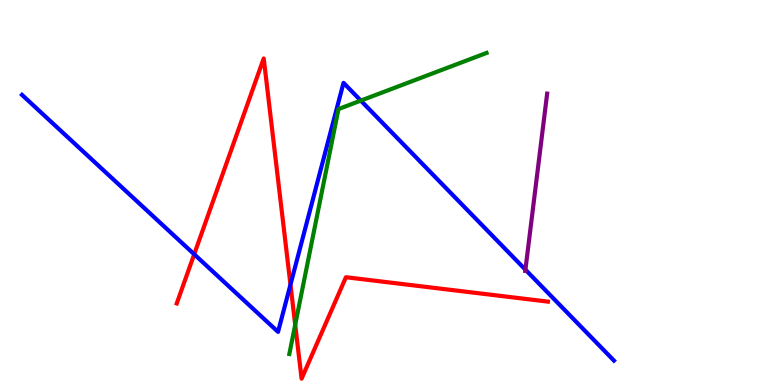[{'lines': ['blue', 'red'], 'intersections': [{'x': 2.51, 'y': 3.4}, {'x': 3.75, 'y': 2.61}]}, {'lines': ['green', 'red'], 'intersections': [{'x': 3.81, 'y': 1.56}]}, {'lines': ['purple', 'red'], 'intersections': []}, {'lines': ['blue', 'green'], 'intersections': [{'x': 4.66, 'y': 7.39}]}, {'lines': ['blue', 'purple'], 'intersections': [{'x': 6.78, 'y': 3.0}]}, {'lines': ['green', 'purple'], 'intersections': []}]